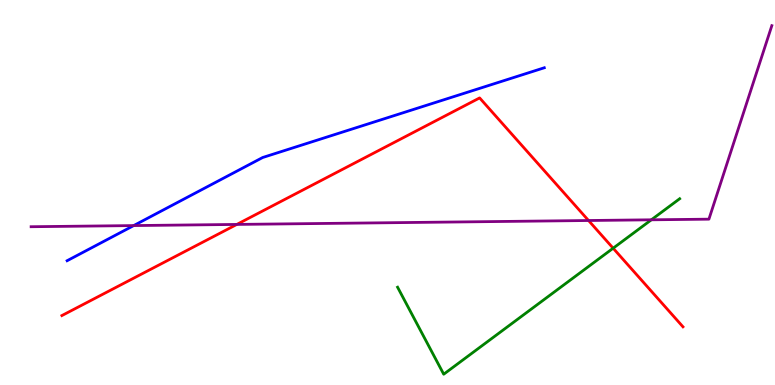[{'lines': ['blue', 'red'], 'intersections': []}, {'lines': ['green', 'red'], 'intersections': [{'x': 7.91, 'y': 3.55}]}, {'lines': ['purple', 'red'], 'intersections': [{'x': 3.06, 'y': 4.17}, {'x': 7.59, 'y': 4.27}]}, {'lines': ['blue', 'green'], 'intersections': []}, {'lines': ['blue', 'purple'], 'intersections': [{'x': 1.73, 'y': 4.14}]}, {'lines': ['green', 'purple'], 'intersections': [{'x': 8.4, 'y': 4.29}]}]